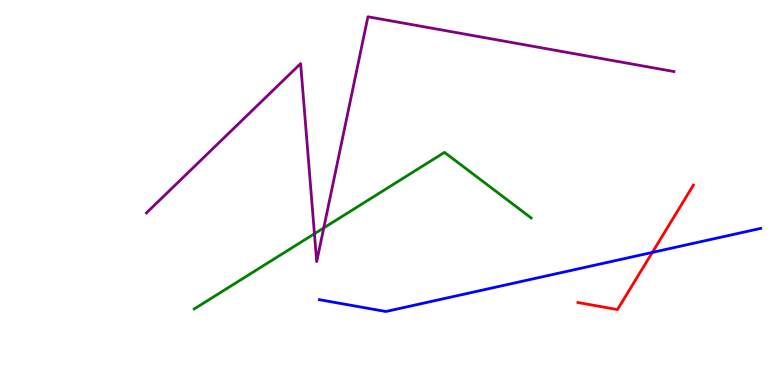[{'lines': ['blue', 'red'], 'intersections': [{'x': 8.42, 'y': 3.44}]}, {'lines': ['green', 'red'], 'intersections': []}, {'lines': ['purple', 'red'], 'intersections': []}, {'lines': ['blue', 'green'], 'intersections': []}, {'lines': ['blue', 'purple'], 'intersections': []}, {'lines': ['green', 'purple'], 'intersections': [{'x': 4.06, 'y': 3.93}, {'x': 4.18, 'y': 4.08}]}]